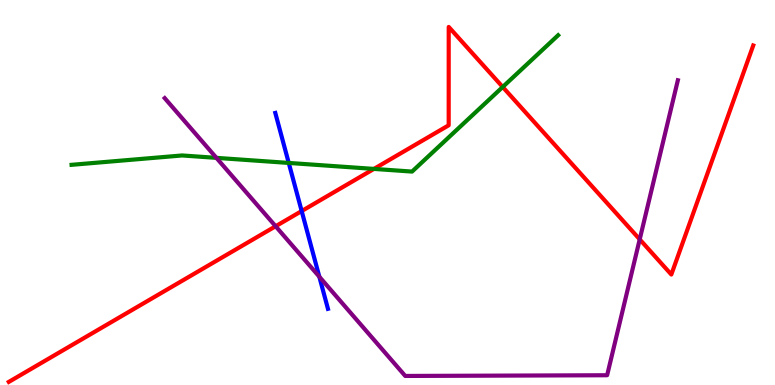[{'lines': ['blue', 'red'], 'intersections': [{'x': 3.89, 'y': 4.52}]}, {'lines': ['green', 'red'], 'intersections': [{'x': 4.82, 'y': 5.61}, {'x': 6.49, 'y': 7.74}]}, {'lines': ['purple', 'red'], 'intersections': [{'x': 3.56, 'y': 4.12}, {'x': 8.25, 'y': 3.78}]}, {'lines': ['blue', 'green'], 'intersections': [{'x': 3.73, 'y': 5.77}]}, {'lines': ['blue', 'purple'], 'intersections': [{'x': 4.12, 'y': 2.81}]}, {'lines': ['green', 'purple'], 'intersections': [{'x': 2.79, 'y': 5.9}]}]